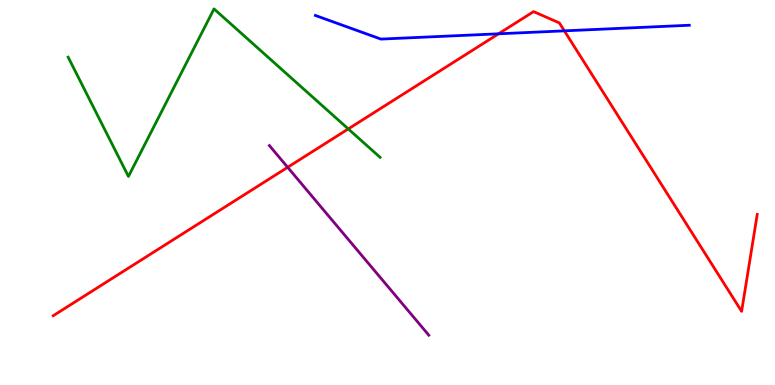[{'lines': ['blue', 'red'], 'intersections': [{'x': 6.43, 'y': 9.12}, {'x': 7.28, 'y': 9.2}]}, {'lines': ['green', 'red'], 'intersections': [{'x': 4.49, 'y': 6.65}]}, {'lines': ['purple', 'red'], 'intersections': [{'x': 3.71, 'y': 5.65}]}, {'lines': ['blue', 'green'], 'intersections': []}, {'lines': ['blue', 'purple'], 'intersections': []}, {'lines': ['green', 'purple'], 'intersections': []}]